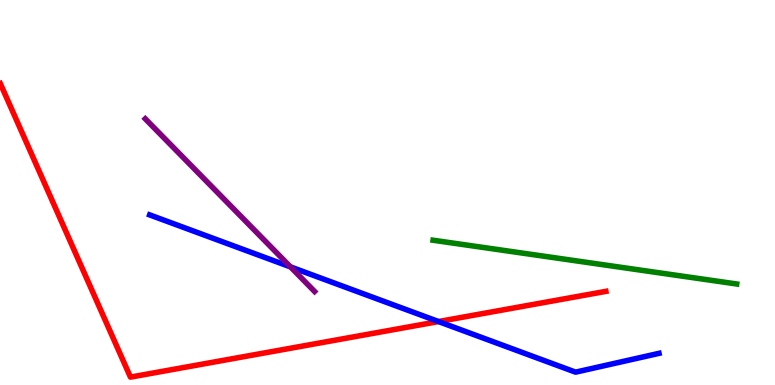[{'lines': ['blue', 'red'], 'intersections': [{'x': 5.66, 'y': 1.65}]}, {'lines': ['green', 'red'], 'intersections': []}, {'lines': ['purple', 'red'], 'intersections': []}, {'lines': ['blue', 'green'], 'intersections': []}, {'lines': ['blue', 'purple'], 'intersections': [{'x': 3.75, 'y': 3.07}]}, {'lines': ['green', 'purple'], 'intersections': []}]